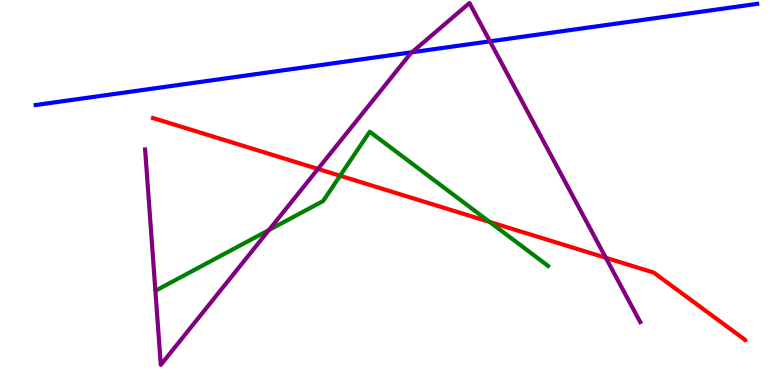[{'lines': ['blue', 'red'], 'intersections': []}, {'lines': ['green', 'red'], 'intersections': [{'x': 4.39, 'y': 5.43}, {'x': 6.32, 'y': 4.24}]}, {'lines': ['purple', 'red'], 'intersections': [{'x': 4.1, 'y': 5.61}, {'x': 7.82, 'y': 3.3}]}, {'lines': ['blue', 'green'], 'intersections': []}, {'lines': ['blue', 'purple'], 'intersections': [{'x': 5.32, 'y': 8.64}, {'x': 6.32, 'y': 8.93}]}, {'lines': ['green', 'purple'], 'intersections': [{'x': 3.47, 'y': 4.03}]}]